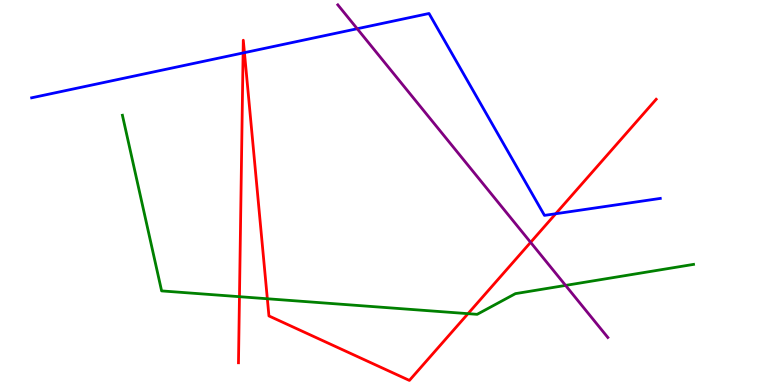[{'lines': ['blue', 'red'], 'intersections': [{'x': 3.14, 'y': 8.62}, {'x': 3.15, 'y': 8.63}, {'x': 7.17, 'y': 4.45}]}, {'lines': ['green', 'red'], 'intersections': [{'x': 3.09, 'y': 2.29}, {'x': 3.45, 'y': 2.24}, {'x': 6.04, 'y': 1.85}]}, {'lines': ['purple', 'red'], 'intersections': [{'x': 6.85, 'y': 3.71}]}, {'lines': ['blue', 'green'], 'intersections': []}, {'lines': ['blue', 'purple'], 'intersections': [{'x': 4.61, 'y': 9.25}]}, {'lines': ['green', 'purple'], 'intersections': [{'x': 7.3, 'y': 2.59}]}]